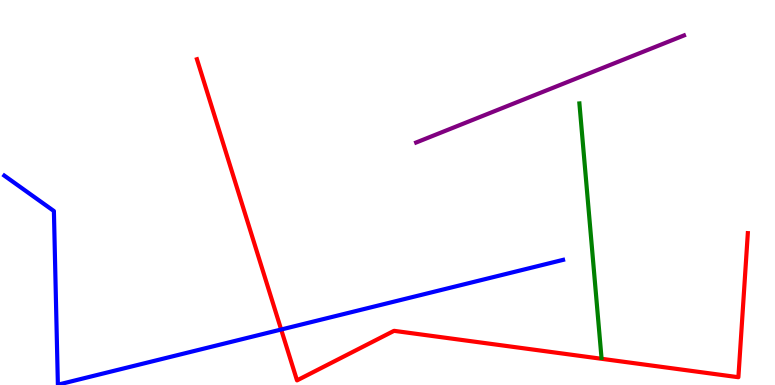[{'lines': ['blue', 'red'], 'intersections': [{'x': 3.63, 'y': 1.44}]}, {'lines': ['green', 'red'], 'intersections': []}, {'lines': ['purple', 'red'], 'intersections': []}, {'lines': ['blue', 'green'], 'intersections': []}, {'lines': ['blue', 'purple'], 'intersections': []}, {'lines': ['green', 'purple'], 'intersections': []}]